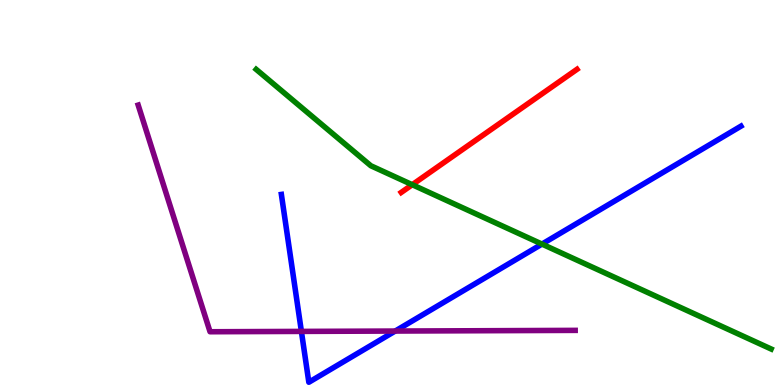[{'lines': ['blue', 'red'], 'intersections': []}, {'lines': ['green', 'red'], 'intersections': [{'x': 5.32, 'y': 5.2}]}, {'lines': ['purple', 'red'], 'intersections': []}, {'lines': ['blue', 'green'], 'intersections': [{'x': 6.99, 'y': 3.66}]}, {'lines': ['blue', 'purple'], 'intersections': [{'x': 3.89, 'y': 1.39}, {'x': 5.1, 'y': 1.4}]}, {'lines': ['green', 'purple'], 'intersections': []}]